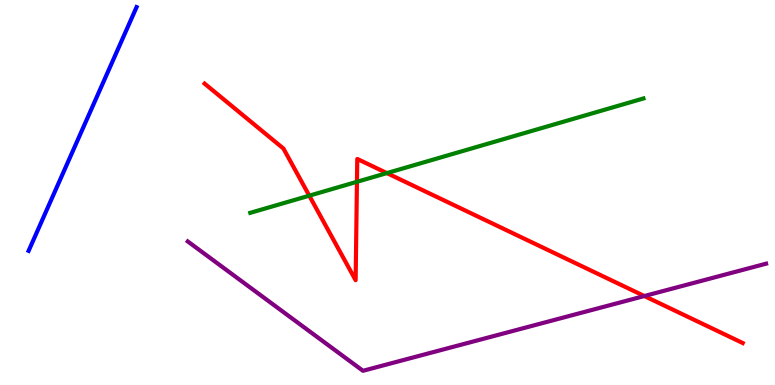[{'lines': ['blue', 'red'], 'intersections': []}, {'lines': ['green', 'red'], 'intersections': [{'x': 3.99, 'y': 4.92}, {'x': 4.61, 'y': 5.28}, {'x': 4.99, 'y': 5.5}]}, {'lines': ['purple', 'red'], 'intersections': [{'x': 8.31, 'y': 2.31}]}, {'lines': ['blue', 'green'], 'intersections': []}, {'lines': ['blue', 'purple'], 'intersections': []}, {'lines': ['green', 'purple'], 'intersections': []}]